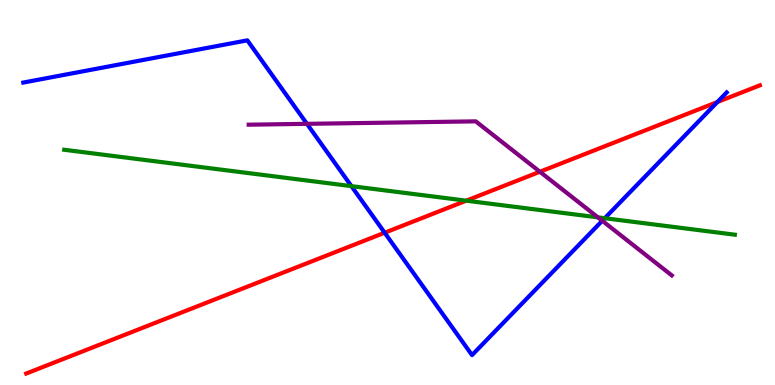[{'lines': ['blue', 'red'], 'intersections': [{'x': 4.96, 'y': 3.96}, {'x': 9.26, 'y': 7.35}]}, {'lines': ['green', 'red'], 'intersections': [{'x': 6.02, 'y': 4.79}]}, {'lines': ['purple', 'red'], 'intersections': [{'x': 6.97, 'y': 5.54}]}, {'lines': ['blue', 'green'], 'intersections': [{'x': 4.53, 'y': 5.17}, {'x': 7.8, 'y': 4.33}]}, {'lines': ['blue', 'purple'], 'intersections': [{'x': 3.96, 'y': 6.78}, {'x': 7.77, 'y': 4.27}]}, {'lines': ['green', 'purple'], 'intersections': [{'x': 7.72, 'y': 4.35}]}]